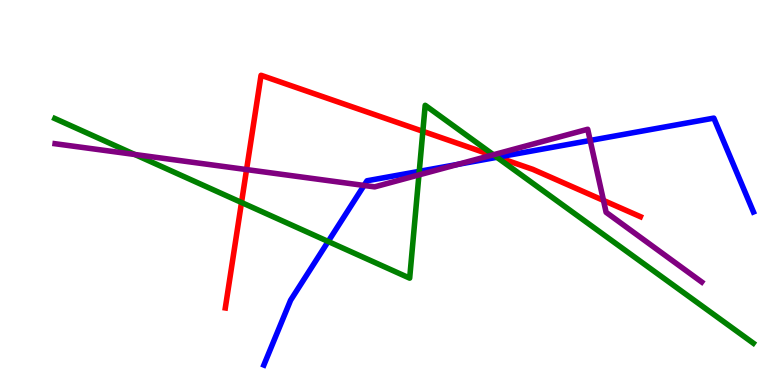[{'lines': ['blue', 'red'], 'intersections': [{'x': 6.42, 'y': 5.92}]}, {'lines': ['green', 'red'], 'intersections': [{'x': 3.12, 'y': 4.74}, {'x': 5.46, 'y': 6.59}, {'x': 6.4, 'y': 5.93}]}, {'lines': ['purple', 'red'], 'intersections': [{'x': 3.18, 'y': 5.6}, {'x': 6.35, 'y': 5.97}, {'x': 7.79, 'y': 4.79}]}, {'lines': ['blue', 'green'], 'intersections': [{'x': 4.23, 'y': 3.73}, {'x': 5.41, 'y': 5.55}, {'x': 6.41, 'y': 5.91}]}, {'lines': ['blue', 'purple'], 'intersections': [{'x': 4.7, 'y': 5.18}, {'x': 5.91, 'y': 5.73}, {'x': 7.62, 'y': 6.35}]}, {'lines': ['green', 'purple'], 'intersections': [{'x': 1.74, 'y': 5.99}, {'x': 5.41, 'y': 5.46}, {'x': 6.37, 'y': 5.98}]}]